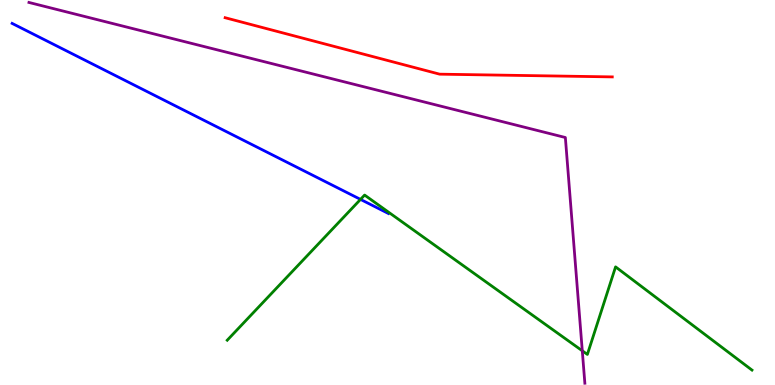[{'lines': ['blue', 'red'], 'intersections': []}, {'lines': ['green', 'red'], 'intersections': []}, {'lines': ['purple', 'red'], 'intersections': []}, {'lines': ['blue', 'green'], 'intersections': [{'x': 4.65, 'y': 4.82}]}, {'lines': ['blue', 'purple'], 'intersections': []}, {'lines': ['green', 'purple'], 'intersections': [{'x': 7.51, 'y': 0.889}]}]